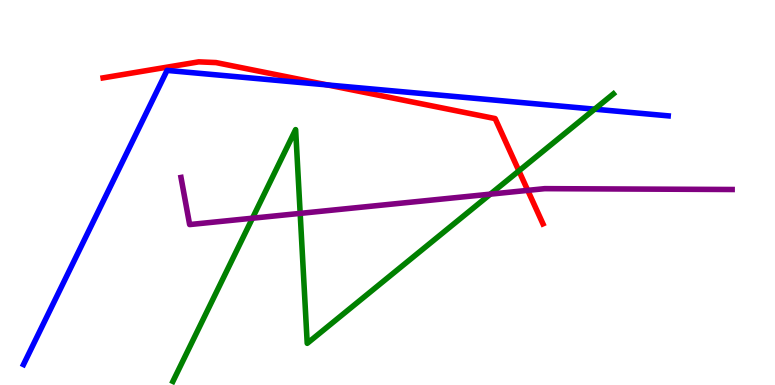[{'lines': ['blue', 'red'], 'intersections': [{'x': 4.23, 'y': 7.79}]}, {'lines': ['green', 'red'], 'intersections': [{'x': 6.7, 'y': 5.56}]}, {'lines': ['purple', 'red'], 'intersections': [{'x': 6.81, 'y': 5.06}]}, {'lines': ['blue', 'green'], 'intersections': [{'x': 7.67, 'y': 7.16}]}, {'lines': ['blue', 'purple'], 'intersections': []}, {'lines': ['green', 'purple'], 'intersections': [{'x': 3.26, 'y': 4.33}, {'x': 3.87, 'y': 4.46}, {'x': 6.33, 'y': 4.96}]}]